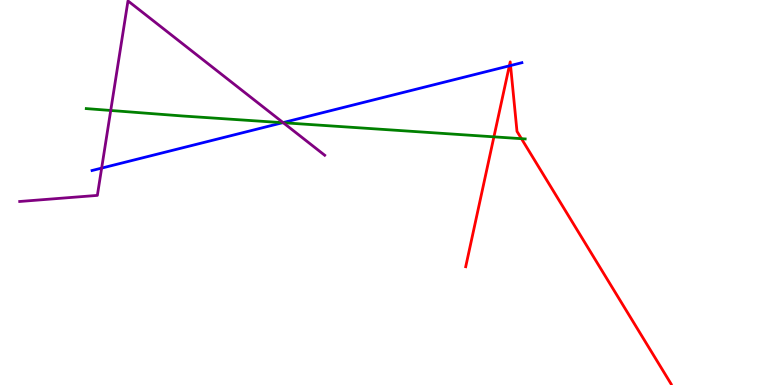[{'lines': ['blue', 'red'], 'intersections': [{'x': 6.57, 'y': 8.29}, {'x': 6.59, 'y': 8.3}]}, {'lines': ['green', 'red'], 'intersections': [{'x': 6.37, 'y': 6.45}, {'x': 6.73, 'y': 6.4}]}, {'lines': ['purple', 'red'], 'intersections': []}, {'lines': ['blue', 'green'], 'intersections': [{'x': 3.65, 'y': 6.81}]}, {'lines': ['blue', 'purple'], 'intersections': [{'x': 1.31, 'y': 5.63}, {'x': 3.65, 'y': 6.82}]}, {'lines': ['green', 'purple'], 'intersections': [{'x': 1.43, 'y': 7.13}, {'x': 3.65, 'y': 6.81}]}]